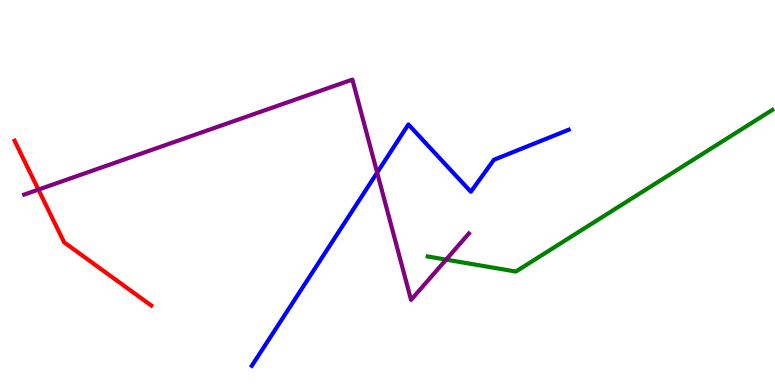[{'lines': ['blue', 'red'], 'intersections': []}, {'lines': ['green', 'red'], 'intersections': []}, {'lines': ['purple', 'red'], 'intersections': [{'x': 0.496, 'y': 5.08}]}, {'lines': ['blue', 'green'], 'intersections': []}, {'lines': ['blue', 'purple'], 'intersections': [{'x': 4.87, 'y': 5.52}]}, {'lines': ['green', 'purple'], 'intersections': [{'x': 5.76, 'y': 3.26}]}]